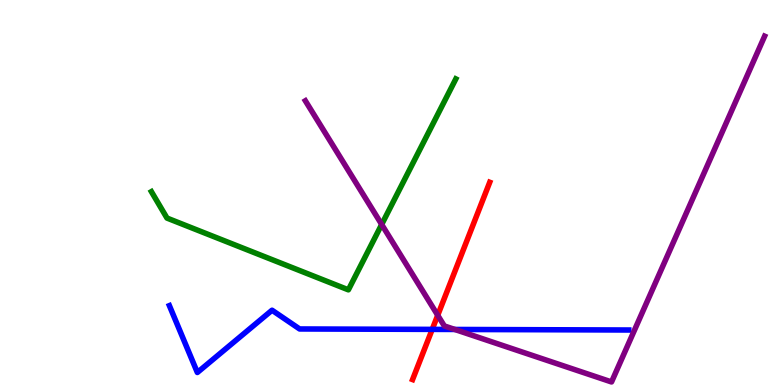[{'lines': ['blue', 'red'], 'intersections': [{'x': 5.58, 'y': 1.44}]}, {'lines': ['green', 'red'], 'intersections': []}, {'lines': ['purple', 'red'], 'intersections': [{'x': 5.65, 'y': 1.81}]}, {'lines': ['blue', 'green'], 'intersections': []}, {'lines': ['blue', 'purple'], 'intersections': [{'x': 5.87, 'y': 1.44}]}, {'lines': ['green', 'purple'], 'intersections': [{'x': 4.92, 'y': 4.17}]}]